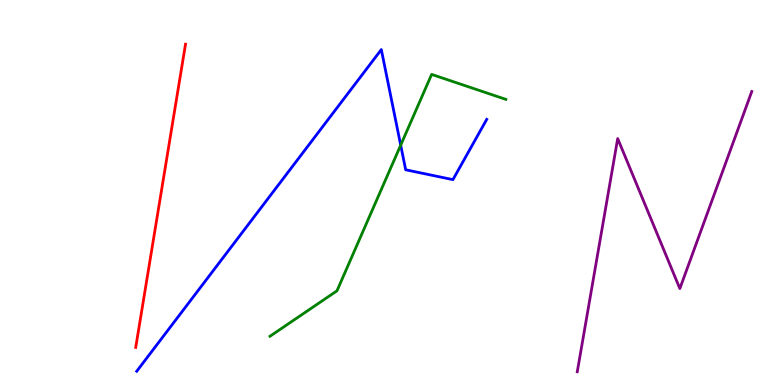[{'lines': ['blue', 'red'], 'intersections': []}, {'lines': ['green', 'red'], 'intersections': []}, {'lines': ['purple', 'red'], 'intersections': []}, {'lines': ['blue', 'green'], 'intersections': [{'x': 5.17, 'y': 6.23}]}, {'lines': ['blue', 'purple'], 'intersections': []}, {'lines': ['green', 'purple'], 'intersections': []}]